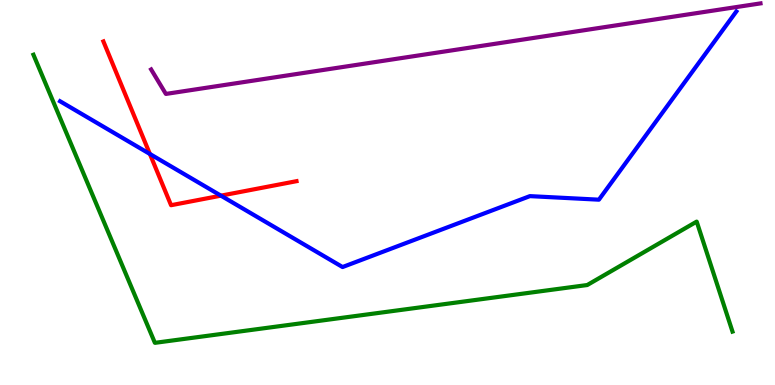[{'lines': ['blue', 'red'], 'intersections': [{'x': 1.93, 'y': 6.0}, {'x': 2.85, 'y': 4.92}]}, {'lines': ['green', 'red'], 'intersections': []}, {'lines': ['purple', 'red'], 'intersections': []}, {'lines': ['blue', 'green'], 'intersections': []}, {'lines': ['blue', 'purple'], 'intersections': []}, {'lines': ['green', 'purple'], 'intersections': []}]